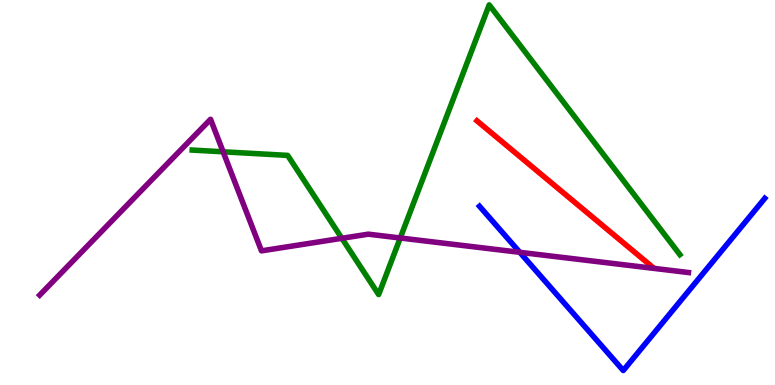[{'lines': ['blue', 'red'], 'intersections': []}, {'lines': ['green', 'red'], 'intersections': []}, {'lines': ['purple', 'red'], 'intersections': []}, {'lines': ['blue', 'green'], 'intersections': []}, {'lines': ['blue', 'purple'], 'intersections': [{'x': 6.71, 'y': 3.45}]}, {'lines': ['green', 'purple'], 'intersections': [{'x': 2.88, 'y': 6.06}, {'x': 4.41, 'y': 3.81}, {'x': 5.16, 'y': 3.82}]}]